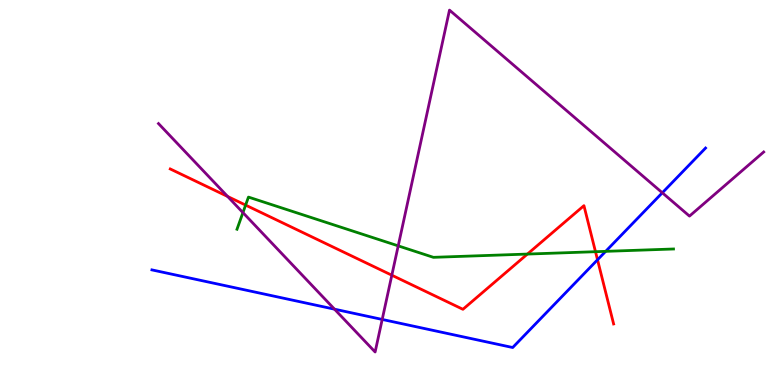[{'lines': ['blue', 'red'], 'intersections': [{'x': 7.71, 'y': 3.25}]}, {'lines': ['green', 'red'], 'intersections': [{'x': 3.17, 'y': 4.67}, {'x': 6.81, 'y': 3.4}, {'x': 7.68, 'y': 3.46}]}, {'lines': ['purple', 'red'], 'intersections': [{'x': 2.94, 'y': 4.9}, {'x': 5.06, 'y': 2.85}]}, {'lines': ['blue', 'green'], 'intersections': [{'x': 7.82, 'y': 3.47}]}, {'lines': ['blue', 'purple'], 'intersections': [{'x': 4.32, 'y': 1.97}, {'x': 4.93, 'y': 1.7}, {'x': 8.55, 'y': 4.99}]}, {'lines': ['green', 'purple'], 'intersections': [{'x': 3.13, 'y': 4.48}, {'x': 5.14, 'y': 3.61}]}]